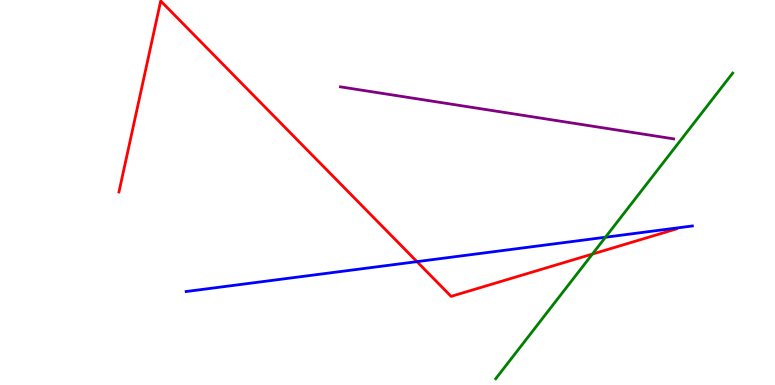[{'lines': ['blue', 'red'], 'intersections': [{'x': 5.38, 'y': 3.2}]}, {'lines': ['green', 'red'], 'intersections': [{'x': 7.64, 'y': 3.4}]}, {'lines': ['purple', 'red'], 'intersections': []}, {'lines': ['blue', 'green'], 'intersections': [{'x': 7.81, 'y': 3.84}]}, {'lines': ['blue', 'purple'], 'intersections': []}, {'lines': ['green', 'purple'], 'intersections': []}]